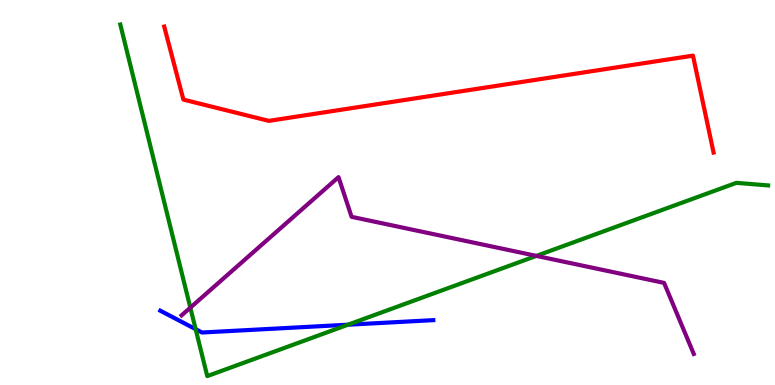[{'lines': ['blue', 'red'], 'intersections': []}, {'lines': ['green', 'red'], 'intersections': []}, {'lines': ['purple', 'red'], 'intersections': []}, {'lines': ['blue', 'green'], 'intersections': [{'x': 2.52, 'y': 1.45}, {'x': 4.49, 'y': 1.57}]}, {'lines': ['blue', 'purple'], 'intersections': []}, {'lines': ['green', 'purple'], 'intersections': [{'x': 2.46, 'y': 2.01}, {'x': 6.92, 'y': 3.35}]}]